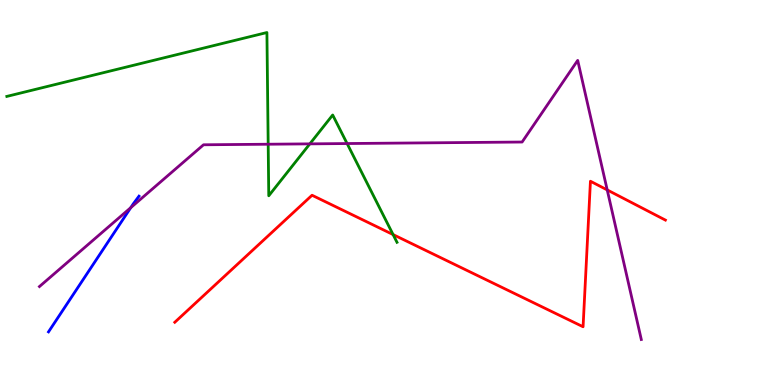[{'lines': ['blue', 'red'], 'intersections': []}, {'lines': ['green', 'red'], 'intersections': [{'x': 5.07, 'y': 3.91}]}, {'lines': ['purple', 'red'], 'intersections': [{'x': 7.84, 'y': 5.07}]}, {'lines': ['blue', 'green'], 'intersections': []}, {'lines': ['blue', 'purple'], 'intersections': [{'x': 1.69, 'y': 4.61}]}, {'lines': ['green', 'purple'], 'intersections': [{'x': 3.46, 'y': 6.25}, {'x': 4.0, 'y': 6.26}, {'x': 4.48, 'y': 6.27}]}]